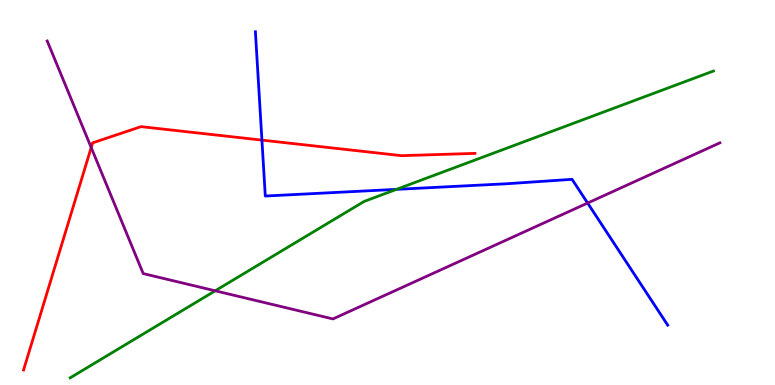[{'lines': ['blue', 'red'], 'intersections': [{'x': 3.38, 'y': 6.36}]}, {'lines': ['green', 'red'], 'intersections': []}, {'lines': ['purple', 'red'], 'intersections': [{'x': 1.18, 'y': 6.17}]}, {'lines': ['blue', 'green'], 'intersections': [{'x': 5.12, 'y': 5.08}]}, {'lines': ['blue', 'purple'], 'intersections': [{'x': 7.58, 'y': 4.73}]}, {'lines': ['green', 'purple'], 'intersections': [{'x': 2.78, 'y': 2.45}]}]